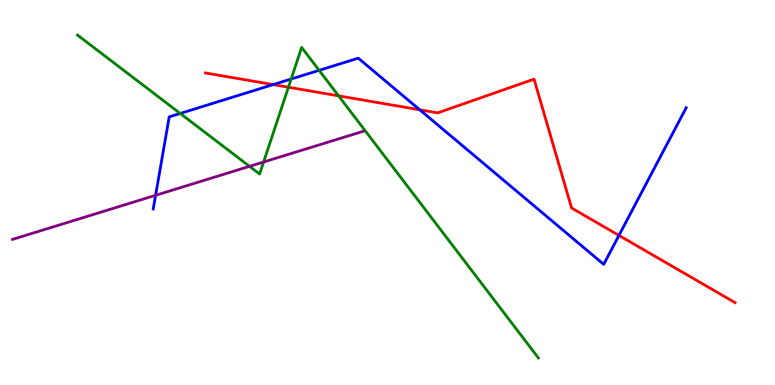[{'lines': ['blue', 'red'], 'intersections': [{'x': 3.52, 'y': 7.8}, {'x': 5.42, 'y': 7.15}, {'x': 7.99, 'y': 3.89}]}, {'lines': ['green', 'red'], 'intersections': [{'x': 3.72, 'y': 7.73}, {'x': 4.37, 'y': 7.51}]}, {'lines': ['purple', 'red'], 'intersections': []}, {'lines': ['blue', 'green'], 'intersections': [{'x': 2.33, 'y': 7.05}, {'x': 3.76, 'y': 7.95}, {'x': 4.12, 'y': 8.17}]}, {'lines': ['blue', 'purple'], 'intersections': [{'x': 2.01, 'y': 4.93}]}, {'lines': ['green', 'purple'], 'intersections': [{'x': 3.22, 'y': 5.68}, {'x': 3.4, 'y': 5.79}]}]